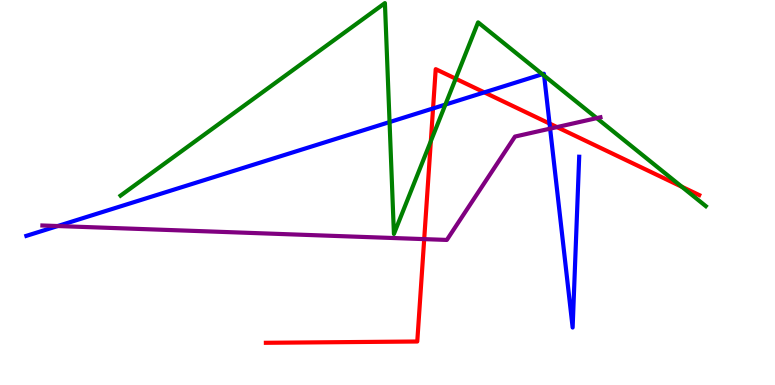[{'lines': ['blue', 'red'], 'intersections': [{'x': 5.59, 'y': 7.18}, {'x': 6.25, 'y': 7.6}, {'x': 7.09, 'y': 6.79}]}, {'lines': ['green', 'red'], 'intersections': [{'x': 5.56, 'y': 6.33}, {'x': 5.88, 'y': 7.96}, {'x': 8.8, 'y': 5.15}]}, {'lines': ['purple', 'red'], 'intersections': [{'x': 5.47, 'y': 3.79}, {'x': 7.19, 'y': 6.7}]}, {'lines': ['blue', 'green'], 'intersections': [{'x': 5.03, 'y': 6.83}, {'x': 5.75, 'y': 7.28}, {'x': 7.0, 'y': 8.07}, {'x': 7.02, 'y': 8.03}]}, {'lines': ['blue', 'purple'], 'intersections': [{'x': 0.745, 'y': 4.13}, {'x': 7.1, 'y': 6.66}]}, {'lines': ['green', 'purple'], 'intersections': [{'x': 7.7, 'y': 6.93}]}]